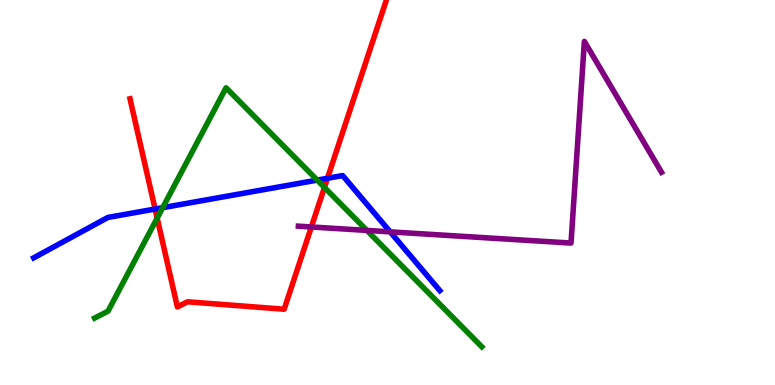[{'lines': ['blue', 'red'], 'intersections': [{'x': 2.0, 'y': 4.57}, {'x': 4.23, 'y': 5.37}]}, {'lines': ['green', 'red'], 'intersections': [{'x': 2.03, 'y': 4.33}, {'x': 4.19, 'y': 5.13}]}, {'lines': ['purple', 'red'], 'intersections': [{'x': 4.02, 'y': 4.1}]}, {'lines': ['blue', 'green'], 'intersections': [{'x': 2.1, 'y': 4.61}, {'x': 4.09, 'y': 5.32}]}, {'lines': ['blue', 'purple'], 'intersections': [{'x': 5.03, 'y': 3.98}]}, {'lines': ['green', 'purple'], 'intersections': [{'x': 4.73, 'y': 4.02}]}]